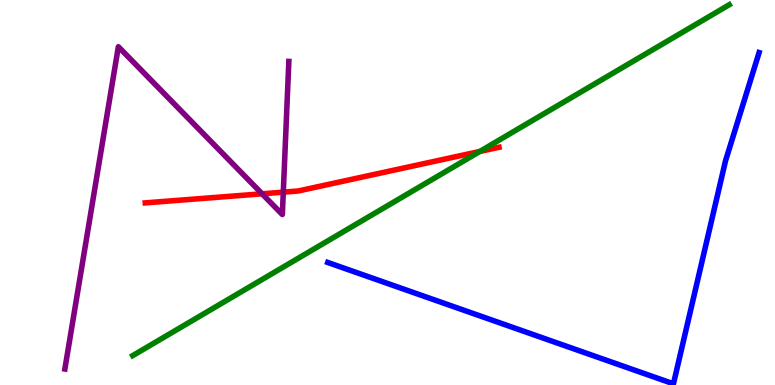[{'lines': ['blue', 'red'], 'intersections': []}, {'lines': ['green', 'red'], 'intersections': [{'x': 6.19, 'y': 6.07}]}, {'lines': ['purple', 'red'], 'intersections': [{'x': 3.38, 'y': 4.97}, {'x': 3.66, 'y': 5.01}]}, {'lines': ['blue', 'green'], 'intersections': []}, {'lines': ['blue', 'purple'], 'intersections': []}, {'lines': ['green', 'purple'], 'intersections': []}]